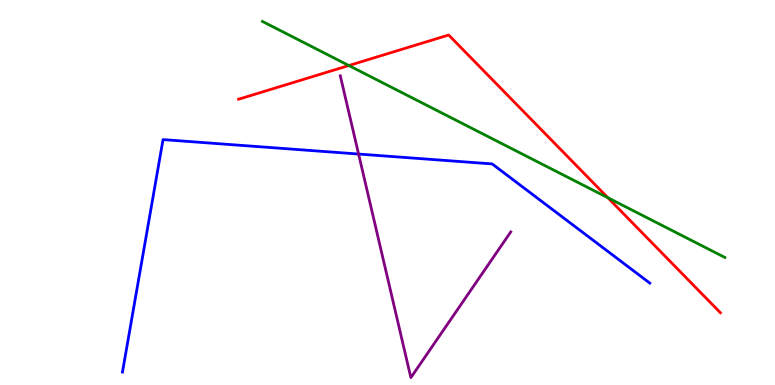[{'lines': ['blue', 'red'], 'intersections': []}, {'lines': ['green', 'red'], 'intersections': [{'x': 4.5, 'y': 8.3}, {'x': 7.84, 'y': 4.86}]}, {'lines': ['purple', 'red'], 'intersections': []}, {'lines': ['blue', 'green'], 'intersections': []}, {'lines': ['blue', 'purple'], 'intersections': [{'x': 4.63, 'y': 6.0}]}, {'lines': ['green', 'purple'], 'intersections': []}]